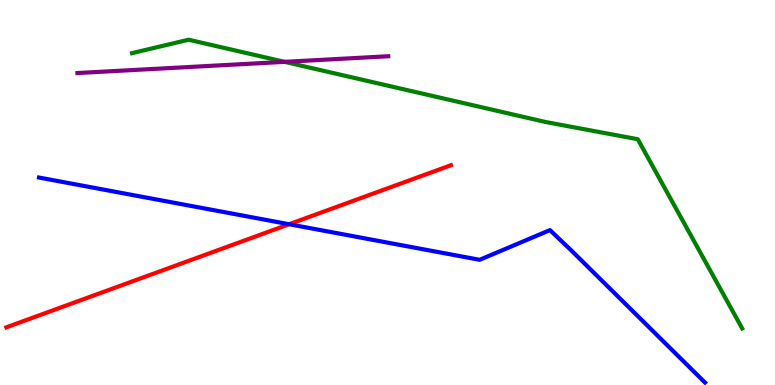[{'lines': ['blue', 'red'], 'intersections': [{'x': 3.73, 'y': 4.18}]}, {'lines': ['green', 'red'], 'intersections': []}, {'lines': ['purple', 'red'], 'intersections': []}, {'lines': ['blue', 'green'], 'intersections': []}, {'lines': ['blue', 'purple'], 'intersections': []}, {'lines': ['green', 'purple'], 'intersections': [{'x': 3.67, 'y': 8.39}]}]